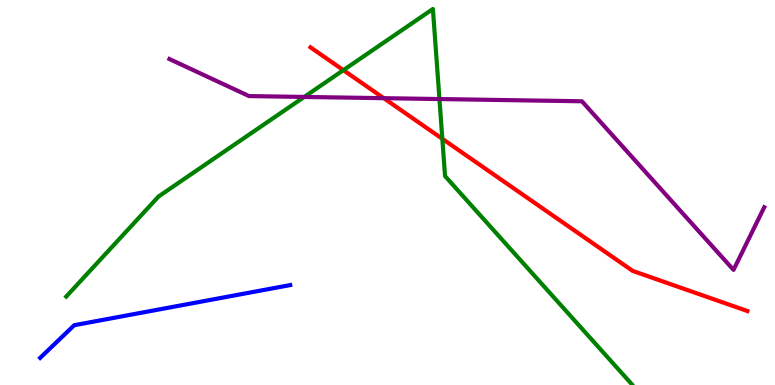[{'lines': ['blue', 'red'], 'intersections': []}, {'lines': ['green', 'red'], 'intersections': [{'x': 4.43, 'y': 8.18}, {'x': 5.71, 'y': 6.39}]}, {'lines': ['purple', 'red'], 'intersections': [{'x': 4.95, 'y': 7.45}]}, {'lines': ['blue', 'green'], 'intersections': []}, {'lines': ['blue', 'purple'], 'intersections': []}, {'lines': ['green', 'purple'], 'intersections': [{'x': 3.93, 'y': 7.48}, {'x': 5.67, 'y': 7.43}]}]